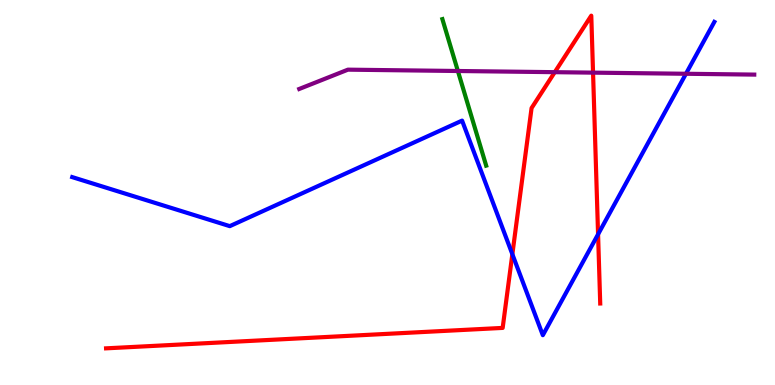[{'lines': ['blue', 'red'], 'intersections': [{'x': 6.61, 'y': 3.4}, {'x': 7.72, 'y': 3.91}]}, {'lines': ['green', 'red'], 'intersections': []}, {'lines': ['purple', 'red'], 'intersections': [{'x': 7.16, 'y': 8.13}, {'x': 7.65, 'y': 8.11}]}, {'lines': ['blue', 'green'], 'intersections': []}, {'lines': ['blue', 'purple'], 'intersections': [{'x': 8.85, 'y': 8.08}]}, {'lines': ['green', 'purple'], 'intersections': [{'x': 5.91, 'y': 8.16}]}]